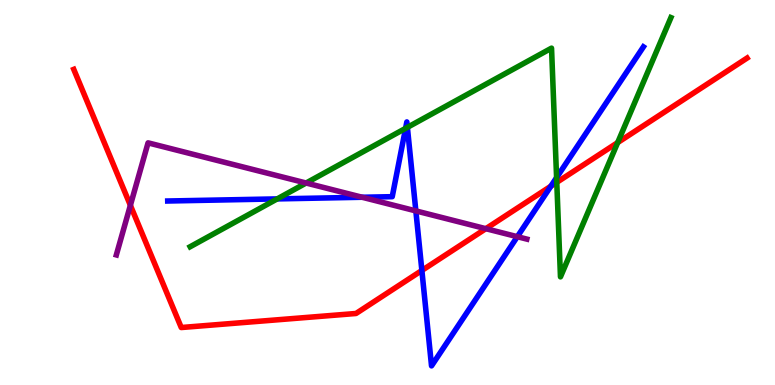[{'lines': ['blue', 'red'], 'intersections': [{'x': 5.44, 'y': 2.98}, {'x': 7.11, 'y': 5.16}]}, {'lines': ['green', 'red'], 'intersections': [{'x': 7.18, 'y': 5.26}, {'x': 7.97, 'y': 6.3}]}, {'lines': ['purple', 'red'], 'intersections': [{'x': 1.68, 'y': 4.67}, {'x': 6.27, 'y': 4.06}]}, {'lines': ['blue', 'green'], 'intersections': [{'x': 3.58, 'y': 4.83}, {'x': 5.23, 'y': 6.67}, {'x': 5.26, 'y': 6.69}, {'x': 7.18, 'y': 5.39}]}, {'lines': ['blue', 'purple'], 'intersections': [{'x': 4.67, 'y': 4.88}, {'x': 5.37, 'y': 4.52}, {'x': 6.68, 'y': 3.85}]}, {'lines': ['green', 'purple'], 'intersections': [{'x': 3.95, 'y': 5.25}]}]